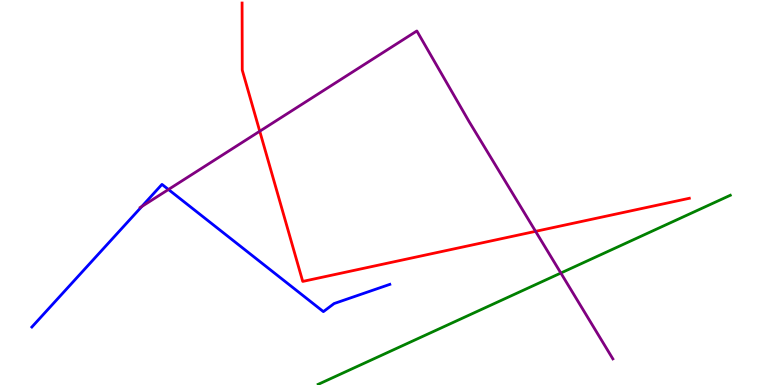[{'lines': ['blue', 'red'], 'intersections': []}, {'lines': ['green', 'red'], 'intersections': []}, {'lines': ['purple', 'red'], 'intersections': [{'x': 3.35, 'y': 6.59}, {'x': 6.91, 'y': 3.99}]}, {'lines': ['blue', 'green'], 'intersections': []}, {'lines': ['blue', 'purple'], 'intersections': [{'x': 1.83, 'y': 4.64}, {'x': 2.17, 'y': 5.08}]}, {'lines': ['green', 'purple'], 'intersections': [{'x': 7.24, 'y': 2.91}]}]